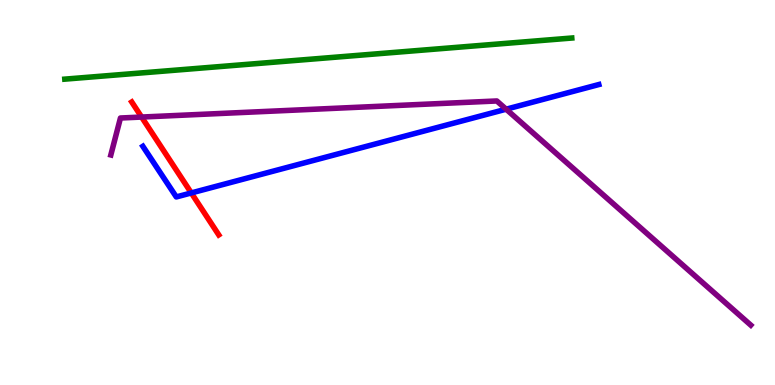[{'lines': ['blue', 'red'], 'intersections': [{'x': 2.47, 'y': 4.99}]}, {'lines': ['green', 'red'], 'intersections': []}, {'lines': ['purple', 'red'], 'intersections': [{'x': 1.83, 'y': 6.96}]}, {'lines': ['blue', 'green'], 'intersections': []}, {'lines': ['blue', 'purple'], 'intersections': [{'x': 6.53, 'y': 7.16}]}, {'lines': ['green', 'purple'], 'intersections': []}]